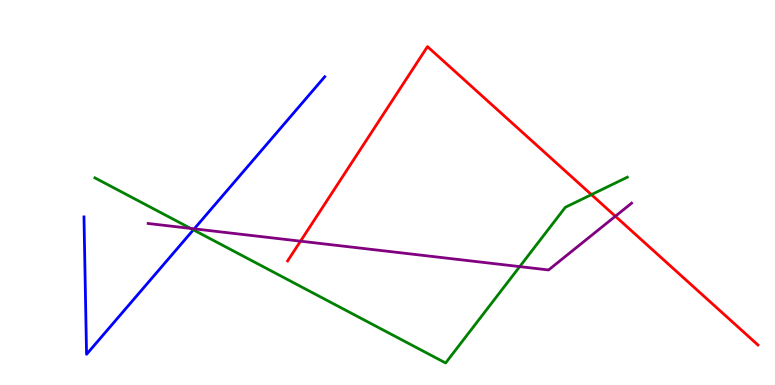[{'lines': ['blue', 'red'], 'intersections': []}, {'lines': ['green', 'red'], 'intersections': [{'x': 7.63, 'y': 4.94}]}, {'lines': ['purple', 'red'], 'intersections': [{'x': 3.88, 'y': 3.74}, {'x': 7.94, 'y': 4.38}]}, {'lines': ['blue', 'green'], 'intersections': [{'x': 2.5, 'y': 4.03}]}, {'lines': ['blue', 'purple'], 'intersections': [{'x': 2.51, 'y': 4.06}]}, {'lines': ['green', 'purple'], 'intersections': [{'x': 2.46, 'y': 4.07}, {'x': 6.71, 'y': 3.08}]}]